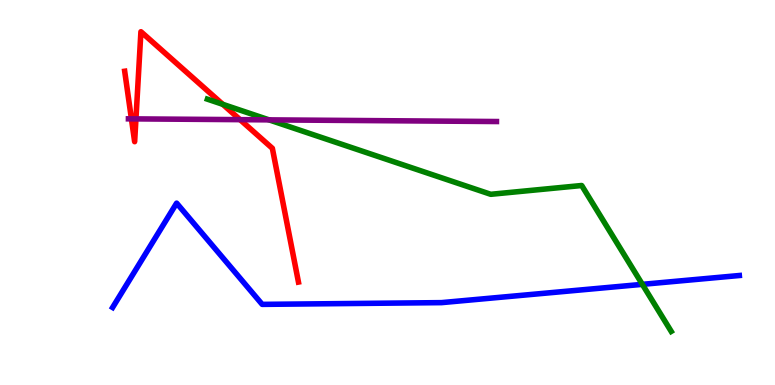[{'lines': ['blue', 'red'], 'intersections': []}, {'lines': ['green', 'red'], 'intersections': [{'x': 2.87, 'y': 7.29}]}, {'lines': ['purple', 'red'], 'intersections': [{'x': 1.7, 'y': 6.91}, {'x': 1.75, 'y': 6.91}, {'x': 3.1, 'y': 6.89}]}, {'lines': ['blue', 'green'], 'intersections': [{'x': 8.29, 'y': 2.61}]}, {'lines': ['blue', 'purple'], 'intersections': []}, {'lines': ['green', 'purple'], 'intersections': [{'x': 3.47, 'y': 6.89}]}]